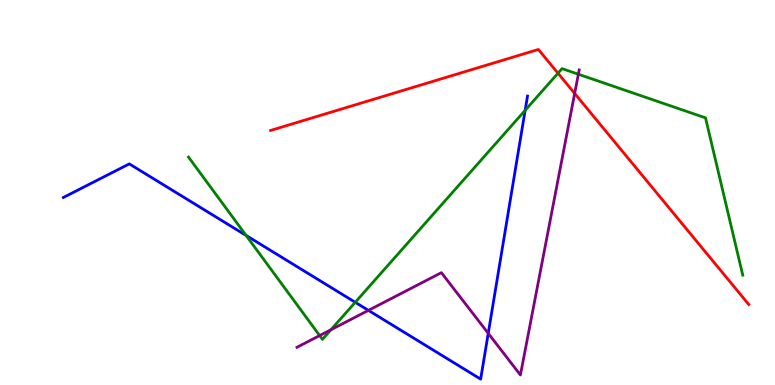[{'lines': ['blue', 'red'], 'intersections': []}, {'lines': ['green', 'red'], 'intersections': [{'x': 7.2, 'y': 8.1}]}, {'lines': ['purple', 'red'], 'intersections': [{'x': 7.42, 'y': 7.57}]}, {'lines': ['blue', 'green'], 'intersections': [{'x': 3.17, 'y': 3.89}, {'x': 4.58, 'y': 2.15}, {'x': 6.78, 'y': 7.13}]}, {'lines': ['blue', 'purple'], 'intersections': [{'x': 4.75, 'y': 1.94}, {'x': 6.3, 'y': 1.34}]}, {'lines': ['green', 'purple'], 'intersections': [{'x': 4.12, 'y': 1.28}, {'x': 4.27, 'y': 1.44}, {'x': 7.46, 'y': 8.07}]}]